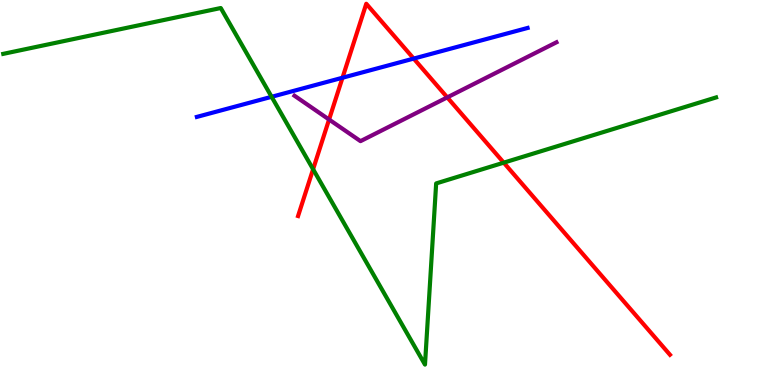[{'lines': ['blue', 'red'], 'intersections': [{'x': 4.42, 'y': 7.98}, {'x': 5.34, 'y': 8.48}]}, {'lines': ['green', 'red'], 'intersections': [{'x': 4.04, 'y': 5.6}, {'x': 6.5, 'y': 5.78}]}, {'lines': ['purple', 'red'], 'intersections': [{'x': 4.25, 'y': 6.9}, {'x': 5.77, 'y': 7.47}]}, {'lines': ['blue', 'green'], 'intersections': [{'x': 3.5, 'y': 7.49}]}, {'lines': ['blue', 'purple'], 'intersections': []}, {'lines': ['green', 'purple'], 'intersections': []}]